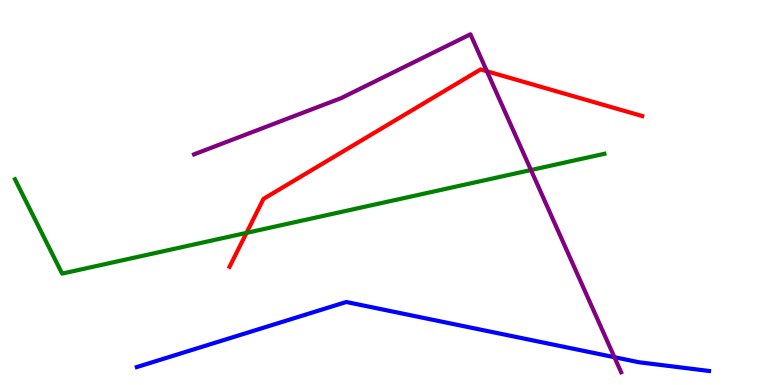[{'lines': ['blue', 'red'], 'intersections': []}, {'lines': ['green', 'red'], 'intersections': [{'x': 3.18, 'y': 3.95}]}, {'lines': ['purple', 'red'], 'intersections': [{'x': 6.28, 'y': 8.15}]}, {'lines': ['blue', 'green'], 'intersections': []}, {'lines': ['blue', 'purple'], 'intersections': [{'x': 7.93, 'y': 0.722}]}, {'lines': ['green', 'purple'], 'intersections': [{'x': 6.85, 'y': 5.58}]}]